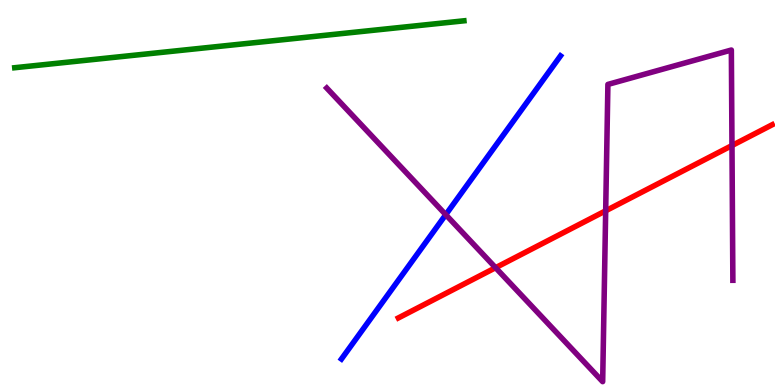[{'lines': ['blue', 'red'], 'intersections': []}, {'lines': ['green', 'red'], 'intersections': []}, {'lines': ['purple', 'red'], 'intersections': [{'x': 6.39, 'y': 3.05}, {'x': 7.82, 'y': 4.52}, {'x': 9.44, 'y': 6.22}]}, {'lines': ['blue', 'green'], 'intersections': []}, {'lines': ['blue', 'purple'], 'intersections': [{'x': 5.75, 'y': 4.42}]}, {'lines': ['green', 'purple'], 'intersections': []}]